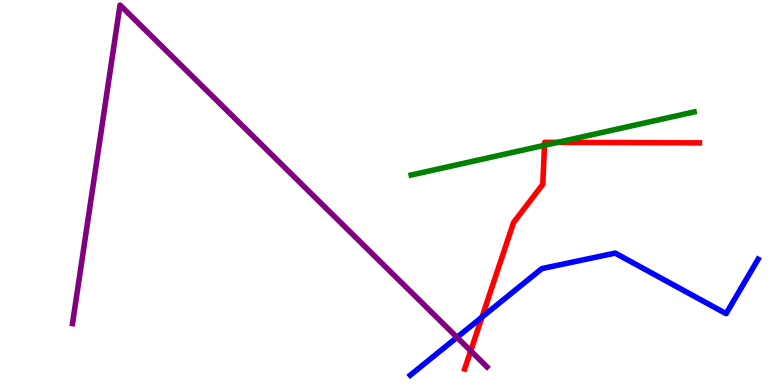[{'lines': ['blue', 'red'], 'intersections': [{'x': 6.22, 'y': 1.76}]}, {'lines': ['green', 'red'], 'intersections': [{'x': 7.03, 'y': 6.23}, {'x': 7.19, 'y': 6.3}]}, {'lines': ['purple', 'red'], 'intersections': [{'x': 6.07, 'y': 0.887}]}, {'lines': ['blue', 'green'], 'intersections': []}, {'lines': ['blue', 'purple'], 'intersections': [{'x': 5.9, 'y': 1.24}]}, {'lines': ['green', 'purple'], 'intersections': []}]